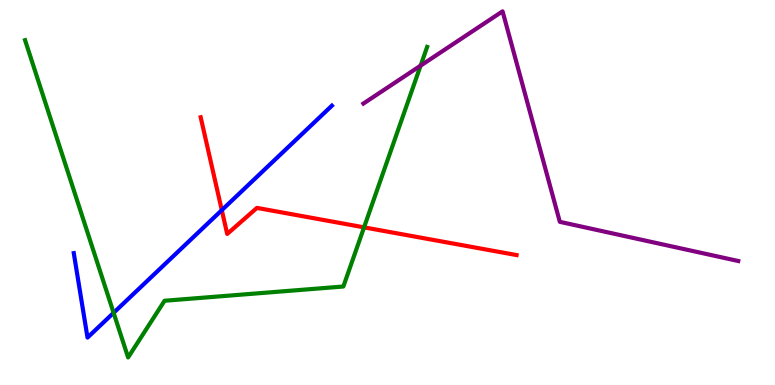[{'lines': ['blue', 'red'], 'intersections': [{'x': 2.86, 'y': 4.54}]}, {'lines': ['green', 'red'], 'intersections': [{'x': 4.7, 'y': 4.09}]}, {'lines': ['purple', 'red'], 'intersections': []}, {'lines': ['blue', 'green'], 'intersections': [{'x': 1.47, 'y': 1.88}]}, {'lines': ['blue', 'purple'], 'intersections': []}, {'lines': ['green', 'purple'], 'intersections': [{'x': 5.43, 'y': 8.29}]}]